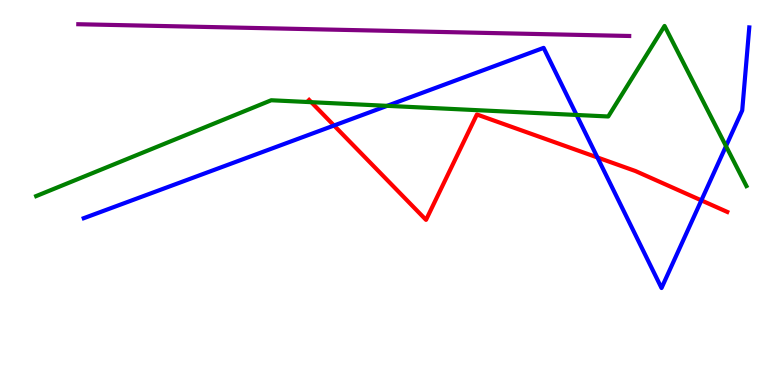[{'lines': ['blue', 'red'], 'intersections': [{'x': 4.31, 'y': 6.74}, {'x': 7.71, 'y': 5.91}, {'x': 9.05, 'y': 4.8}]}, {'lines': ['green', 'red'], 'intersections': [{'x': 4.02, 'y': 7.35}]}, {'lines': ['purple', 'red'], 'intersections': []}, {'lines': ['blue', 'green'], 'intersections': [{'x': 5.0, 'y': 7.25}, {'x': 7.44, 'y': 7.01}, {'x': 9.37, 'y': 6.2}]}, {'lines': ['blue', 'purple'], 'intersections': []}, {'lines': ['green', 'purple'], 'intersections': []}]